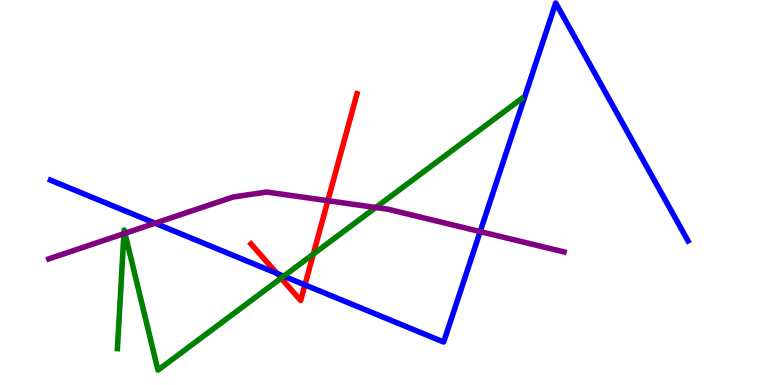[{'lines': ['blue', 'red'], 'intersections': [{'x': 3.57, 'y': 2.9}, {'x': 3.93, 'y': 2.6}]}, {'lines': ['green', 'red'], 'intersections': [{'x': 3.63, 'y': 2.77}, {'x': 4.04, 'y': 3.4}]}, {'lines': ['purple', 'red'], 'intersections': [{'x': 4.23, 'y': 4.79}]}, {'lines': ['blue', 'green'], 'intersections': [{'x': 3.66, 'y': 2.83}]}, {'lines': ['blue', 'purple'], 'intersections': [{'x': 2.0, 'y': 4.2}, {'x': 6.2, 'y': 3.98}]}, {'lines': ['green', 'purple'], 'intersections': [{'x': 1.6, 'y': 3.93}, {'x': 1.61, 'y': 3.94}, {'x': 4.85, 'y': 4.61}]}]